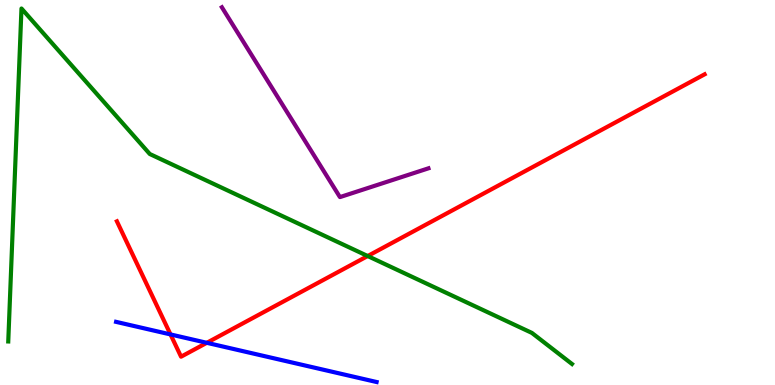[{'lines': ['blue', 'red'], 'intersections': [{'x': 2.2, 'y': 1.31}, {'x': 2.67, 'y': 1.1}]}, {'lines': ['green', 'red'], 'intersections': [{'x': 4.74, 'y': 3.35}]}, {'lines': ['purple', 'red'], 'intersections': []}, {'lines': ['blue', 'green'], 'intersections': []}, {'lines': ['blue', 'purple'], 'intersections': []}, {'lines': ['green', 'purple'], 'intersections': []}]